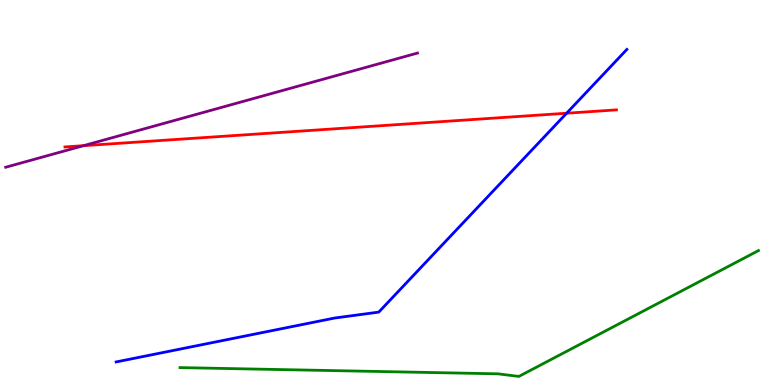[{'lines': ['blue', 'red'], 'intersections': [{'x': 7.31, 'y': 7.06}]}, {'lines': ['green', 'red'], 'intersections': []}, {'lines': ['purple', 'red'], 'intersections': [{'x': 1.08, 'y': 6.22}]}, {'lines': ['blue', 'green'], 'intersections': []}, {'lines': ['blue', 'purple'], 'intersections': []}, {'lines': ['green', 'purple'], 'intersections': []}]